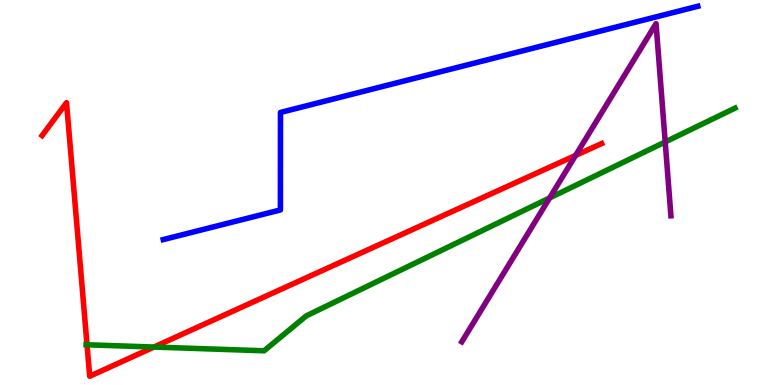[{'lines': ['blue', 'red'], 'intersections': []}, {'lines': ['green', 'red'], 'intersections': [{'x': 1.12, 'y': 1.04}, {'x': 1.99, 'y': 0.986}]}, {'lines': ['purple', 'red'], 'intersections': [{'x': 7.43, 'y': 5.96}]}, {'lines': ['blue', 'green'], 'intersections': []}, {'lines': ['blue', 'purple'], 'intersections': []}, {'lines': ['green', 'purple'], 'intersections': [{'x': 7.09, 'y': 4.86}, {'x': 8.58, 'y': 6.31}]}]